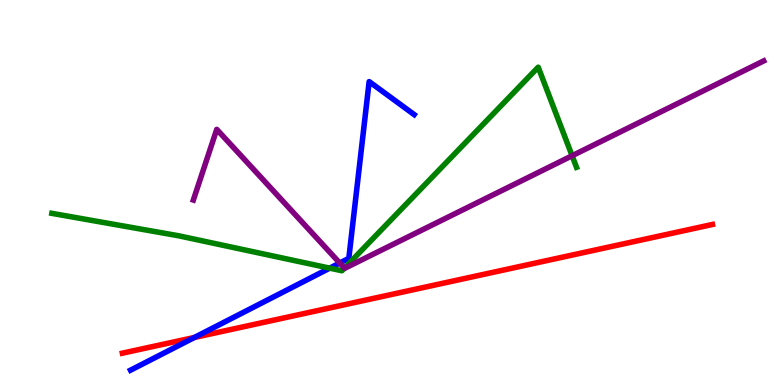[{'lines': ['blue', 'red'], 'intersections': [{'x': 2.51, 'y': 1.23}]}, {'lines': ['green', 'red'], 'intersections': []}, {'lines': ['purple', 'red'], 'intersections': []}, {'lines': ['blue', 'green'], 'intersections': [{'x': 4.25, 'y': 3.04}]}, {'lines': ['blue', 'purple'], 'intersections': [{'x': 4.38, 'y': 3.17}]}, {'lines': ['green', 'purple'], 'intersections': [{'x': 4.44, 'y': 3.04}, {'x': 7.38, 'y': 5.95}]}]